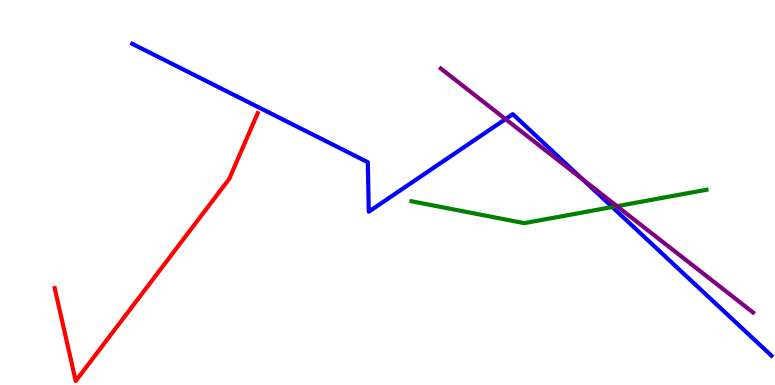[{'lines': ['blue', 'red'], 'intersections': []}, {'lines': ['green', 'red'], 'intersections': []}, {'lines': ['purple', 'red'], 'intersections': []}, {'lines': ['blue', 'green'], 'intersections': [{'x': 7.9, 'y': 4.62}]}, {'lines': ['blue', 'purple'], 'intersections': [{'x': 6.52, 'y': 6.91}, {'x': 7.52, 'y': 5.34}]}, {'lines': ['green', 'purple'], 'intersections': [{'x': 7.96, 'y': 4.64}]}]